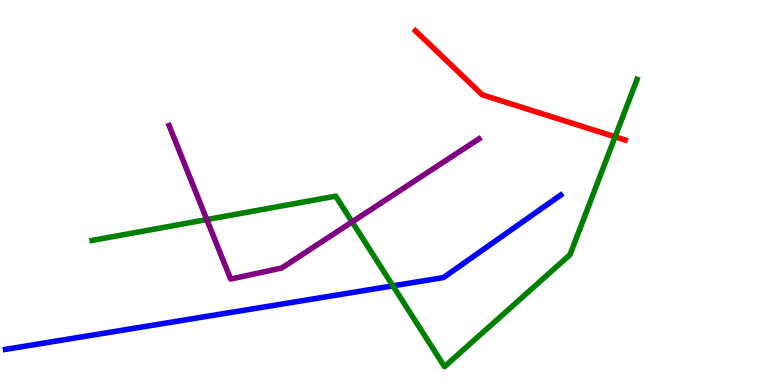[{'lines': ['blue', 'red'], 'intersections': []}, {'lines': ['green', 'red'], 'intersections': [{'x': 7.94, 'y': 6.45}]}, {'lines': ['purple', 'red'], 'intersections': []}, {'lines': ['blue', 'green'], 'intersections': [{'x': 5.07, 'y': 2.58}]}, {'lines': ['blue', 'purple'], 'intersections': []}, {'lines': ['green', 'purple'], 'intersections': [{'x': 2.67, 'y': 4.3}, {'x': 4.54, 'y': 4.24}]}]